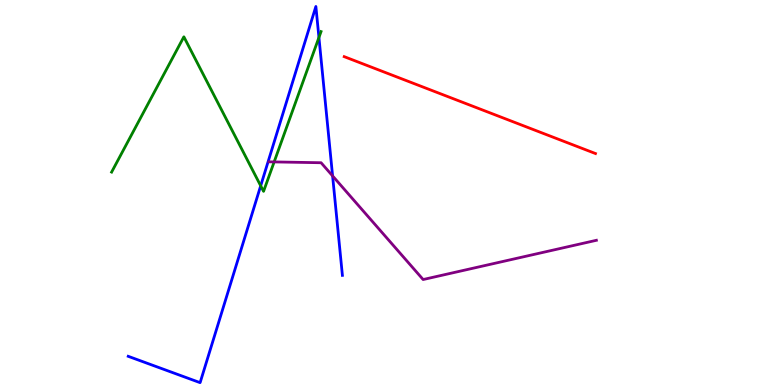[{'lines': ['blue', 'red'], 'intersections': []}, {'lines': ['green', 'red'], 'intersections': []}, {'lines': ['purple', 'red'], 'intersections': []}, {'lines': ['blue', 'green'], 'intersections': [{'x': 3.36, 'y': 5.17}, {'x': 4.12, 'y': 9.03}]}, {'lines': ['blue', 'purple'], 'intersections': [{'x': 4.29, 'y': 5.43}]}, {'lines': ['green', 'purple'], 'intersections': [{'x': 3.54, 'y': 5.79}]}]